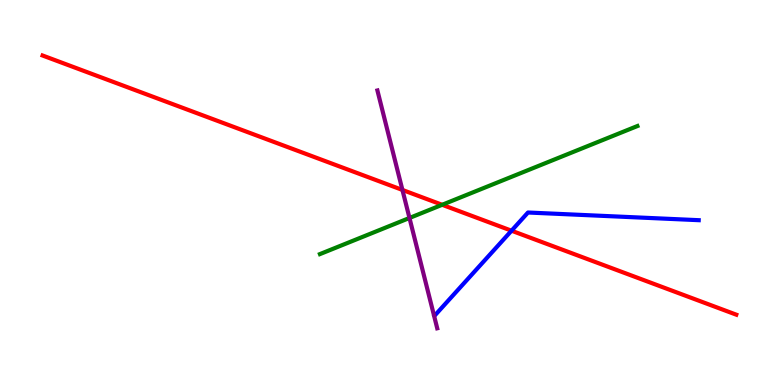[{'lines': ['blue', 'red'], 'intersections': [{'x': 6.6, 'y': 4.01}]}, {'lines': ['green', 'red'], 'intersections': [{'x': 5.71, 'y': 4.68}]}, {'lines': ['purple', 'red'], 'intersections': [{'x': 5.19, 'y': 5.07}]}, {'lines': ['blue', 'green'], 'intersections': []}, {'lines': ['blue', 'purple'], 'intersections': []}, {'lines': ['green', 'purple'], 'intersections': [{'x': 5.28, 'y': 4.34}]}]